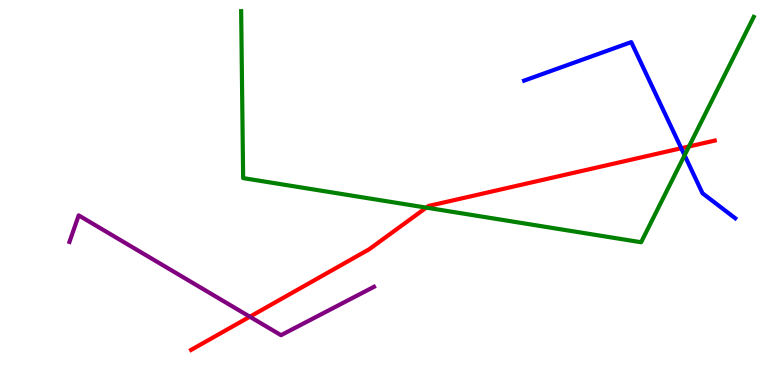[{'lines': ['blue', 'red'], 'intersections': [{'x': 8.79, 'y': 6.15}]}, {'lines': ['green', 'red'], 'intersections': [{'x': 5.5, 'y': 4.61}, {'x': 8.89, 'y': 6.2}]}, {'lines': ['purple', 'red'], 'intersections': [{'x': 3.22, 'y': 1.77}]}, {'lines': ['blue', 'green'], 'intersections': [{'x': 8.83, 'y': 5.97}]}, {'lines': ['blue', 'purple'], 'intersections': []}, {'lines': ['green', 'purple'], 'intersections': []}]